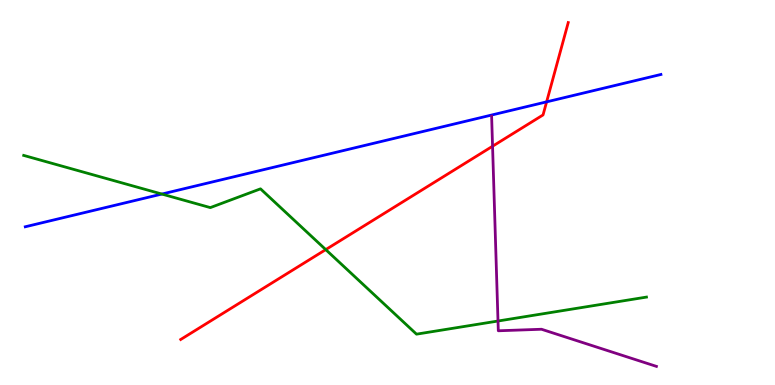[{'lines': ['blue', 'red'], 'intersections': [{'x': 7.05, 'y': 7.35}]}, {'lines': ['green', 'red'], 'intersections': [{'x': 4.2, 'y': 3.52}]}, {'lines': ['purple', 'red'], 'intersections': [{'x': 6.36, 'y': 6.2}]}, {'lines': ['blue', 'green'], 'intersections': [{'x': 2.09, 'y': 4.96}]}, {'lines': ['blue', 'purple'], 'intersections': []}, {'lines': ['green', 'purple'], 'intersections': [{'x': 6.43, 'y': 1.66}]}]